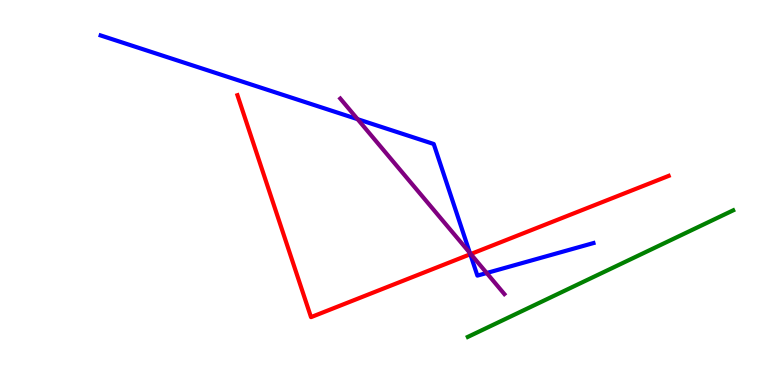[{'lines': ['blue', 'red'], 'intersections': [{'x': 6.07, 'y': 3.4}]}, {'lines': ['green', 'red'], 'intersections': []}, {'lines': ['purple', 'red'], 'intersections': [{'x': 6.07, 'y': 3.4}]}, {'lines': ['blue', 'green'], 'intersections': []}, {'lines': ['blue', 'purple'], 'intersections': [{'x': 4.61, 'y': 6.9}, {'x': 6.06, 'y': 3.43}, {'x': 6.28, 'y': 2.91}]}, {'lines': ['green', 'purple'], 'intersections': []}]